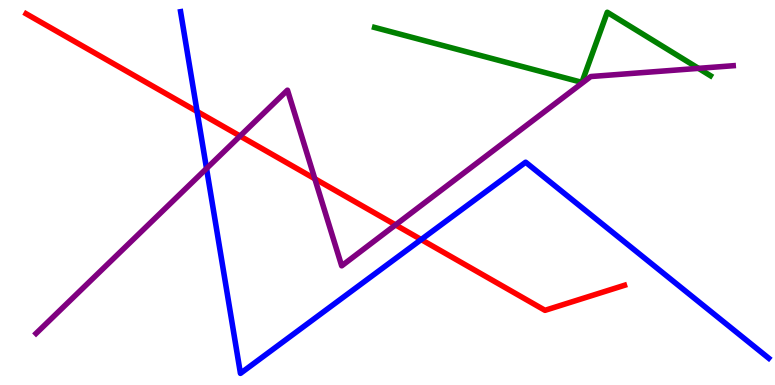[{'lines': ['blue', 'red'], 'intersections': [{'x': 2.54, 'y': 7.1}, {'x': 5.43, 'y': 3.78}]}, {'lines': ['green', 'red'], 'intersections': []}, {'lines': ['purple', 'red'], 'intersections': [{'x': 3.1, 'y': 6.47}, {'x': 4.06, 'y': 5.36}, {'x': 5.1, 'y': 4.16}]}, {'lines': ['blue', 'green'], 'intersections': []}, {'lines': ['blue', 'purple'], 'intersections': [{'x': 2.66, 'y': 5.62}]}, {'lines': ['green', 'purple'], 'intersections': [{'x': 9.01, 'y': 8.22}]}]